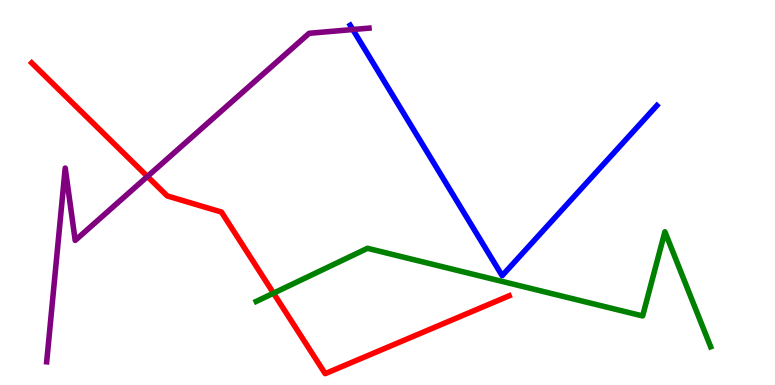[{'lines': ['blue', 'red'], 'intersections': []}, {'lines': ['green', 'red'], 'intersections': [{'x': 3.53, 'y': 2.39}]}, {'lines': ['purple', 'red'], 'intersections': [{'x': 1.9, 'y': 5.42}]}, {'lines': ['blue', 'green'], 'intersections': []}, {'lines': ['blue', 'purple'], 'intersections': [{'x': 4.55, 'y': 9.23}]}, {'lines': ['green', 'purple'], 'intersections': []}]